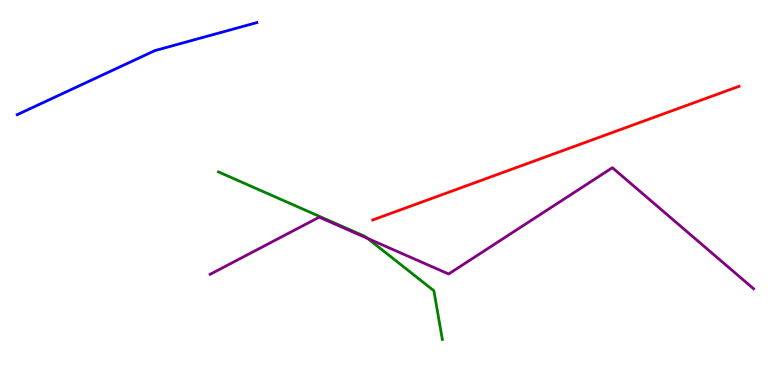[{'lines': ['blue', 'red'], 'intersections': []}, {'lines': ['green', 'red'], 'intersections': []}, {'lines': ['purple', 'red'], 'intersections': []}, {'lines': ['blue', 'green'], 'intersections': []}, {'lines': ['blue', 'purple'], 'intersections': []}, {'lines': ['green', 'purple'], 'intersections': [{'x': 4.74, 'y': 3.81}]}]